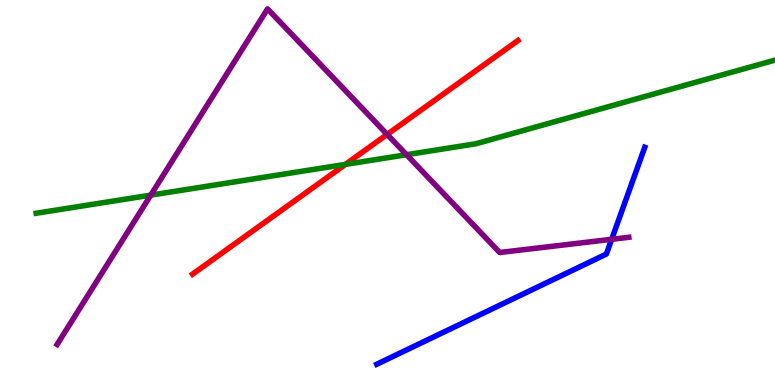[{'lines': ['blue', 'red'], 'intersections': []}, {'lines': ['green', 'red'], 'intersections': [{'x': 4.46, 'y': 5.73}]}, {'lines': ['purple', 'red'], 'intersections': [{'x': 5.0, 'y': 6.51}]}, {'lines': ['blue', 'green'], 'intersections': []}, {'lines': ['blue', 'purple'], 'intersections': [{'x': 7.89, 'y': 3.78}]}, {'lines': ['green', 'purple'], 'intersections': [{'x': 1.95, 'y': 4.93}, {'x': 5.25, 'y': 5.98}]}]